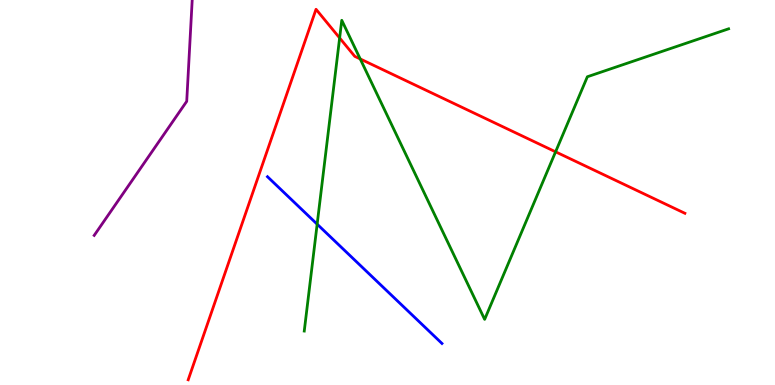[{'lines': ['blue', 'red'], 'intersections': []}, {'lines': ['green', 'red'], 'intersections': [{'x': 4.38, 'y': 9.01}, {'x': 4.65, 'y': 8.47}, {'x': 7.17, 'y': 6.06}]}, {'lines': ['purple', 'red'], 'intersections': []}, {'lines': ['blue', 'green'], 'intersections': [{'x': 4.09, 'y': 4.18}]}, {'lines': ['blue', 'purple'], 'intersections': []}, {'lines': ['green', 'purple'], 'intersections': []}]